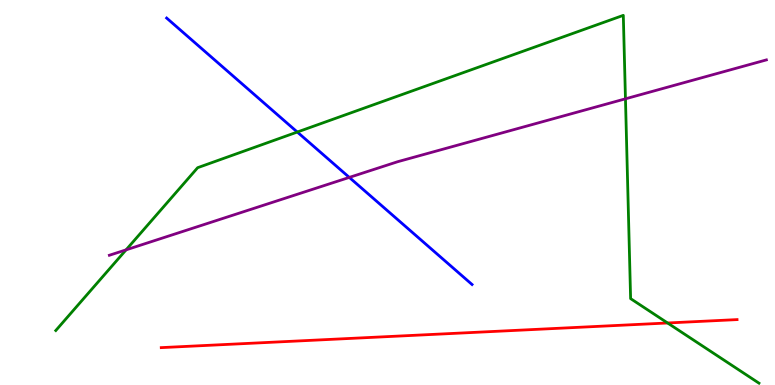[{'lines': ['blue', 'red'], 'intersections': []}, {'lines': ['green', 'red'], 'intersections': [{'x': 8.61, 'y': 1.61}]}, {'lines': ['purple', 'red'], 'intersections': []}, {'lines': ['blue', 'green'], 'intersections': [{'x': 3.84, 'y': 6.57}]}, {'lines': ['blue', 'purple'], 'intersections': [{'x': 4.51, 'y': 5.39}]}, {'lines': ['green', 'purple'], 'intersections': [{'x': 1.63, 'y': 3.51}, {'x': 8.07, 'y': 7.43}]}]